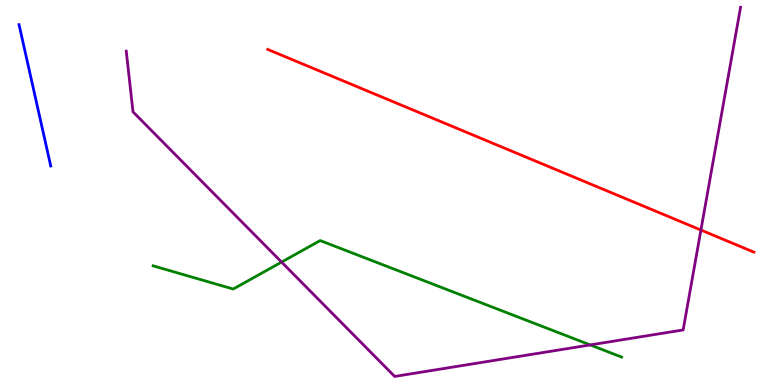[{'lines': ['blue', 'red'], 'intersections': []}, {'lines': ['green', 'red'], 'intersections': []}, {'lines': ['purple', 'red'], 'intersections': [{'x': 9.04, 'y': 4.02}]}, {'lines': ['blue', 'green'], 'intersections': []}, {'lines': ['blue', 'purple'], 'intersections': []}, {'lines': ['green', 'purple'], 'intersections': [{'x': 3.63, 'y': 3.19}, {'x': 7.62, 'y': 1.04}]}]